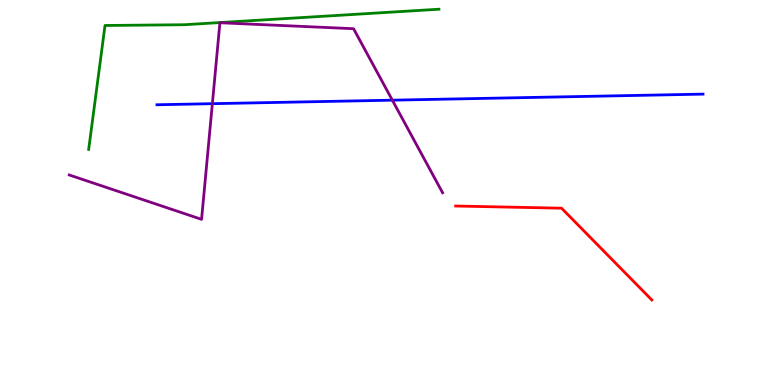[{'lines': ['blue', 'red'], 'intersections': []}, {'lines': ['green', 'red'], 'intersections': []}, {'lines': ['purple', 'red'], 'intersections': []}, {'lines': ['blue', 'green'], 'intersections': []}, {'lines': ['blue', 'purple'], 'intersections': [{'x': 2.74, 'y': 7.31}, {'x': 5.06, 'y': 7.4}]}, {'lines': ['green', 'purple'], 'intersections': []}]